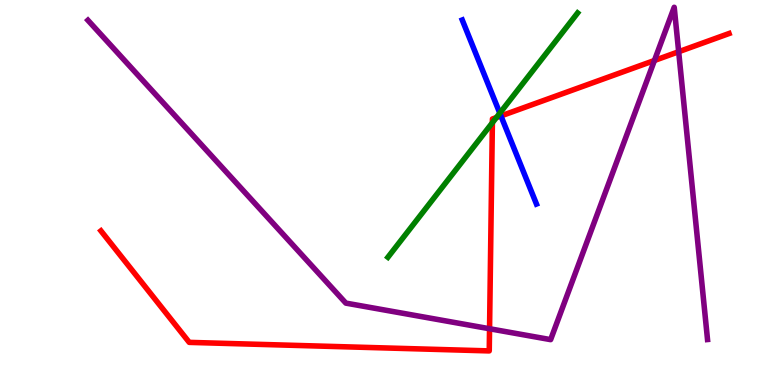[{'lines': ['blue', 'red'], 'intersections': [{'x': 6.46, 'y': 6.99}]}, {'lines': ['green', 'red'], 'intersections': [{'x': 6.35, 'y': 6.81}, {'x': 6.4, 'y': 6.95}]}, {'lines': ['purple', 'red'], 'intersections': [{'x': 6.32, 'y': 1.46}, {'x': 8.44, 'y': 8.43}, {'x': 8.76, 'y': 8.66}]}, {'lines': ['blue', 'green'], 'intersections': [{'x': 6.45, 'y': 7.06}]}, {'lines': ['blue', 'purple'], 'intersections': []}, {'lines': ['green', 'purple'], 'intersections': []}]